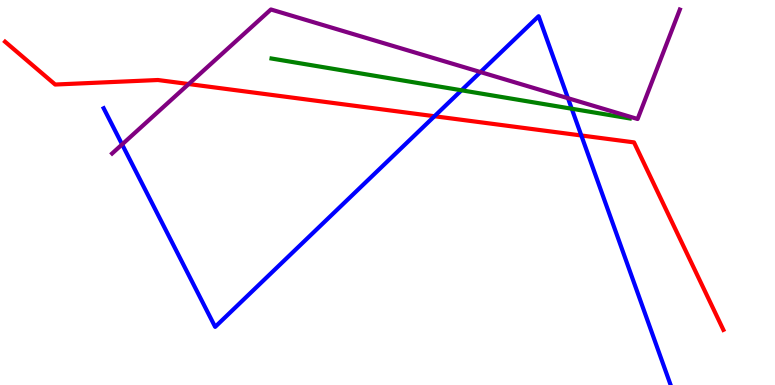[{'lines': ['blue', 'red'], 'intersections': [{'x': 5.61, 'y': 6.98}, {'x': 7.5, 'y': 6.48}]}, {'lines': ['green', 'red'], 'intersections': []}, {'lines': ['purple', 'red'], 'intersections': [{'x': 2.43, 'y': 7.82}]}, {'lines': ['blue', 'green'], 'intersections': [{'x': 5.95, 'y': 7.65}, {'x': 7.38, 'y': 7.18}]}, {'lines': ['blue', 'purple'], 'intersections': [{'x': 1.58, 'y': 6.25}, {'x': 6.2, 'y': 8.13}, {'x': 7.33, 'y': 7.45}]}, {'lines': ['green', 'purple'], 'intersections': []}]